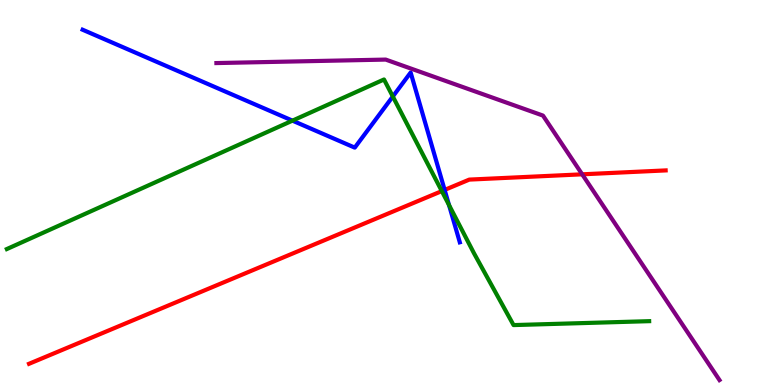[{'lines': ['blue', 'red'], 'intersections': [{'x': 5.74, 'y': 5.07}]}, {'lines': ['green', 'red'], 'intersections': [{'x': 5.7, 'y': 5.04}]}, {'lines': ['purple', 'red'], 'intersections': [{'x': 7.51, 'y': 5.47}]}, {'lines': ['blue', 'green'], 'intersections': [{'x': 3.77, 'y': 6.87}, {'x': 5.07, 'y': 7.49}, {'x': 5.79, 'y': 4.68}]}, {'lines': ['blue', 'purple'], 'intersections': []}, {'lines': ['green', 'purple'], 'intersections': []}]